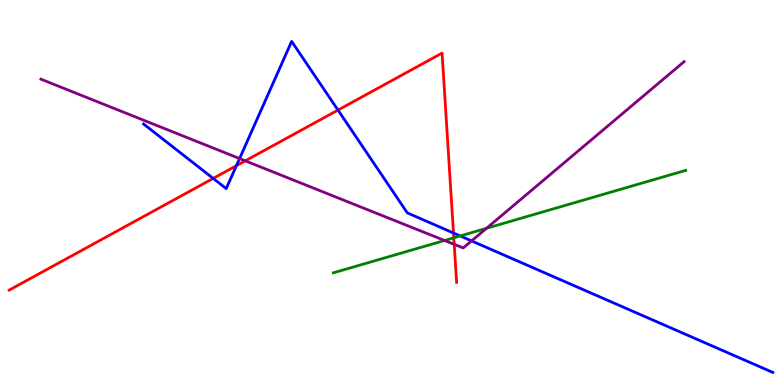[{'lines': ['blue', 'red'], 'intersections': [{'x': 2.75, 'y': 5.37}, {'x': 3.05, 'y': 5.7}, {'x': 4.36, 'y': 7.14}, {'x': 5.85, 'y': 3.95}]}, {'lines': ['green', 'red'], 'intersections': [{'x': 5.86, 'y': 3.82}]}, {'lines': ['purple', 'red'], 'intersections': [{'x': 3.16, 'y': 5.82}, {'x': 5.86, 'y': 3.65}]}, {'lines': ['blue', 'green'], 'intersections': [{'x': 5.94, 'y': 3.87}]}, {'lines': ['blue', 'purple'], 'intersections': [{'x': 3.09, 'y': 5.88}, {'x': 6.08, 'y': 3.74}]}, {'lines': ['green', 'purple'], 'intersections': [{'x': 5.74, 'y': 3.75}, {'x': 6.28, 'y': 4.07}]}]